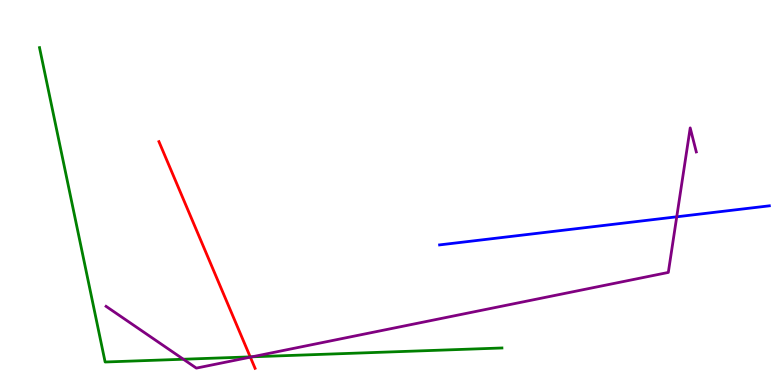[{'lines': ['blue', 'red'], 'intersections': []}, {'lines': ['green', 'red'], 'intersections': [{'x': 3.23, 'y': 0.73}]}, {'lines': ['purple', 'red'], 'intersections': [{'x': 3.23, 'y': 0.723}]}, {'lines': ['blue', 'green'], 'intersections': []}, {'lines': ['blue', 'purple'], 'intersections': [{'x': 8.73, 'y': 4.37}]}, {'lines': ['green', 'purple'], 'intersections': [{'x': 2.37, 'y': 0.669}, {'x': 3.25, 'y': 0.732}]}]